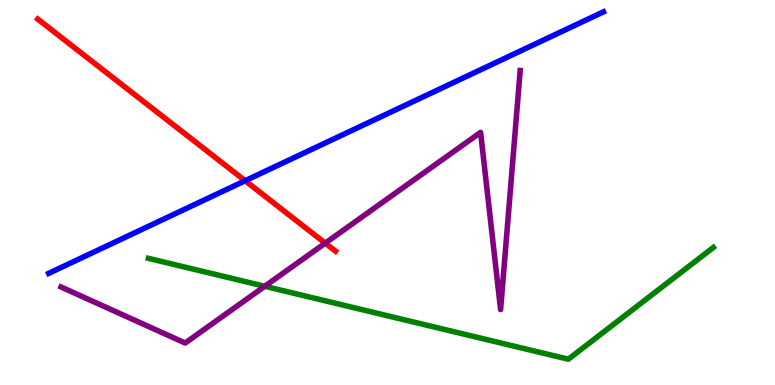[{'lines': ['blue', 'red'], 'intersections': [{'x': 3.16, 'y': 5.31}]}, {'lines': ['green', 'red'], 'intersections': []}, {'lines': ['purple', 'red'], 'intersections': [{'x': 4.2, 'y': 3.68}]}, {'lines': ['blue', 'green'], 'intersections': []}, {'lines': ['blue', 'purple'], 'intersections': []}, {'lines': ['green', 'purple'], 'intersections': [{'x': 3.42, 'y': 2.56}]}]